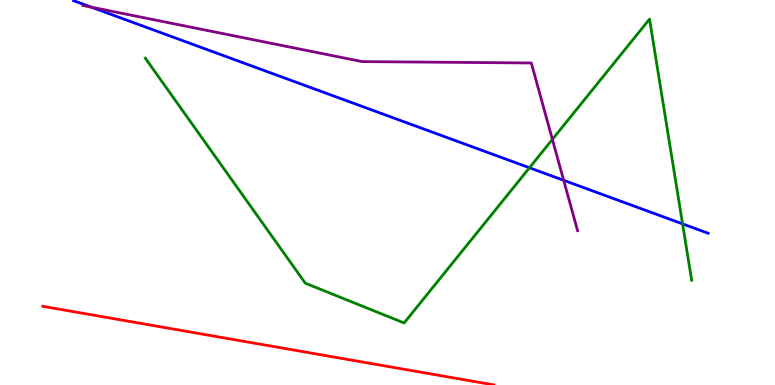[{'lines': ['blue', 'red'], 'intersections': []}, {'lines': ['green', 'red'], 'intersections': []}, {'lines': ['purple', 'red'], 'intersections': []}, {'lines': ['blue', 'green'], 'intersections': [{'x': 6.83, 'y': 5.64}, {'x': 8.81, 'y': 4.19}]}, {'lines': ['blue', 'purple'], 'intersections': [{'x': 1.18, 'y': 9.81}, {'x': 7.27, 'y': 5.32}]}, {'lines': ['green', 'purple'], 'intersections': [{'x': 7.13, 'y': 6.38}]}]